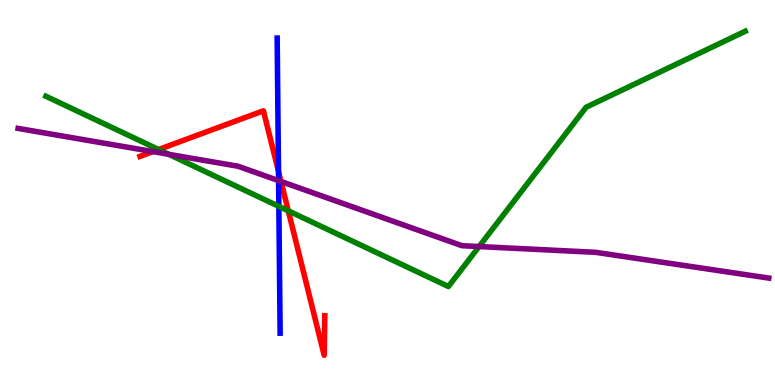[{'lines': ['blue', 'red'], 'intersections': [{'x': 3.59, 'y': 5.55}]}, {'lines': ['green', 'red'], 'intersections': [{'x': 2.05, 'y': 6.12}, {'x': 3.72, 'y': 4.52}]}, {'lines': ['purple', 'red'], 'intersections': [{'x': 1.97, 'y': 6.06}, {'x': 3.63, 'y': 5.29}]}, {'lines': ['blue', 'green'], 'intersections': [{'x': 3.6, 'y': 4.64}]}, {'lines': ['blue', 'purple'], 'intersections': [{'x': 3.59, 'y': 5.31}]}, {'lines': ['green', 'purple'], 'intersections': [{'x': 2.18, 'y': 5.99}, {'x': 6.18, 'y': 3.6}]}]